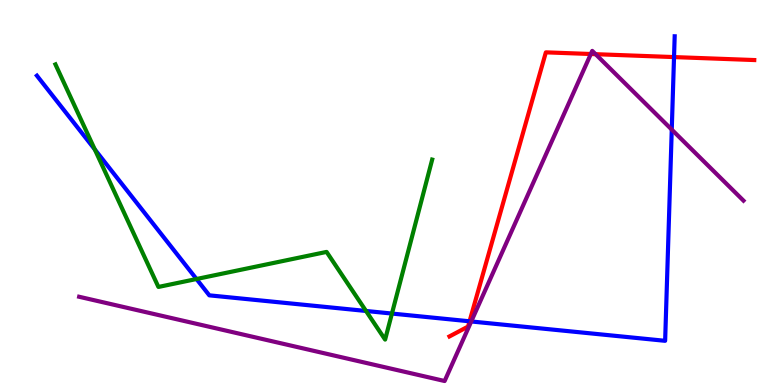[{'lines': ['blue', 'red'], 'intersections': [{'x': 6.06, 'y': 1.65}, {'x': 8.7, 'y': 8.52}]}, {'lines': ['green', 'red'], 'intersections': []}, {'lines': ['purple', 'red'], 'intersections': [{'x': 7.62, 'y': 8.6}, {'x': 7.69, 'y': 8.59}]}, {'lines': ['blue', 'green'], 'intersections': [{'x': 1.22, 'y': 6.12}, {'x': 2.54, 'y': 2.75}, {'x': 4.72, 'y': 1.92}, {'x': 5.06, 'y': 1.86}]}, {'lines': ['blue', 'purple'], 'intersections': [{'x': 6.08, 'y': 1.65}, {'x': 8.67, 'y': 6.63}]}, {'lines': ['green', 'purple'], 'intersections': []}]